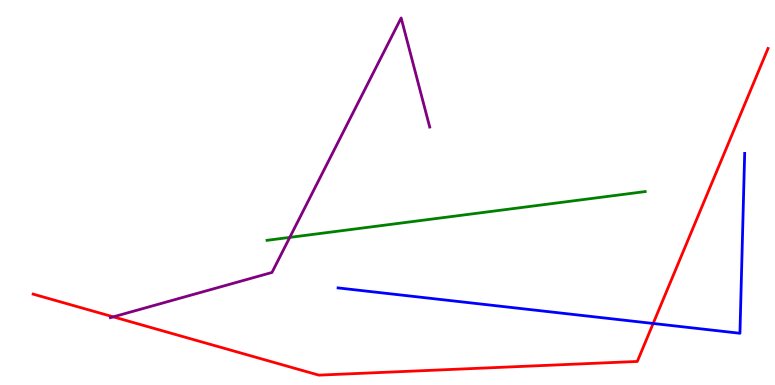[{'lines': ['blue', 'red'], 'intersections': [{'x': 8.43, 'y': 1.6}]}, {'lines': ['green', 'red'], 'intersections': []}, {'lines': ['purple', 'red'], 'intersections': [{'x': 1.46, 'y': 1.77}]}, {'lines': ['blue', 'green'], 'intersections': []}, {'lines': ['blue', 'purple'], 'intersections': []}, {'lines': ['green', 'purple'], 'intersections': [{'x': 3.74, 'y': 3.83}]}]